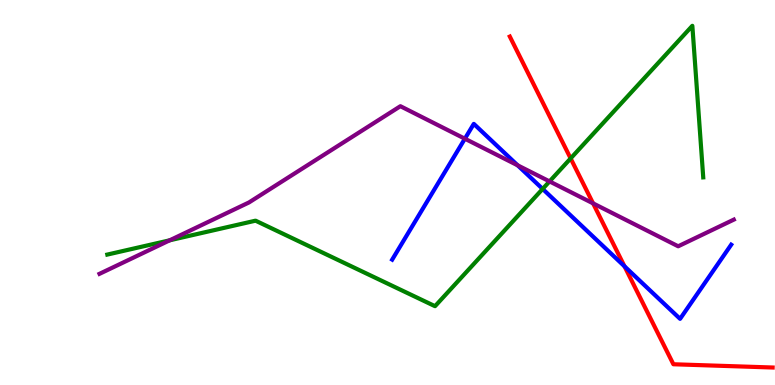[{'lines': ['blue', 'red'], 'intersections': [{'x': 8.06, 'y': 3.08}]}, {'lines': ['green', 'red'], 'intersections': [{'x': 7.36, 'y': 5.89}]}, {'lines': ['purple', 'red'], 'intersections': [{'x': 7.65, 'y': 4.72}]}, {'lines': ['blue', 'green'], 'intersections': [{'x': 7.0, 'y': 5.09}]}, {'lines': ['blue', 'purple'], 'intersections': [{'x': 6.0, 'y': 6.4}, {'x': 6.68, 'y': 5.71}]}, {'lines': ['green', 'purple'], 'intersections': [{'x': 2.19, 'y': 3.76}, {'x': 7.09, 'y': 5.29}]}]